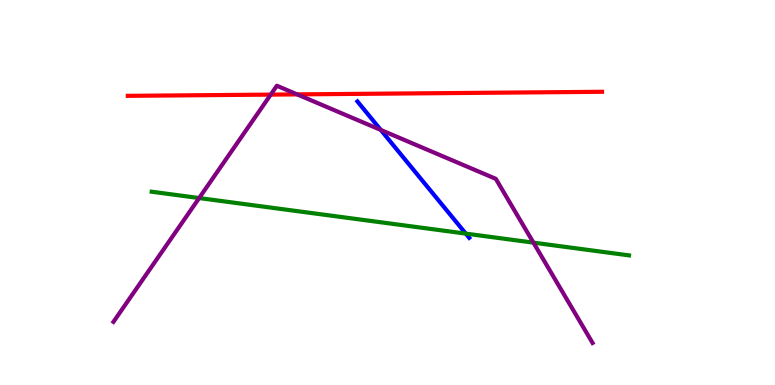[{'lines': ['blue', 'red'], 'intersections': []}, {'lines': ['green', 'red'], 'intersections': []}, {'lines': ['purple', 'red'], 'intersections': [{'x': 3.49, 'y': 7.54}, {'x': 3.83, 'y': 7.55}]}, {'lines': ['blue', 'green'], 'intersections': [{'x': 6.01, 'y': 3.93}]}, {'lines': ['blue', 'purple'], 'intersections': [{'x': 4.91, 'y': 6.62}]}, {'lines': ['green', 'purple'], 'intersections': [{'x': 2.57, 'y': 4.86}, {'x': 6.88, 'y': 3.7}]}]